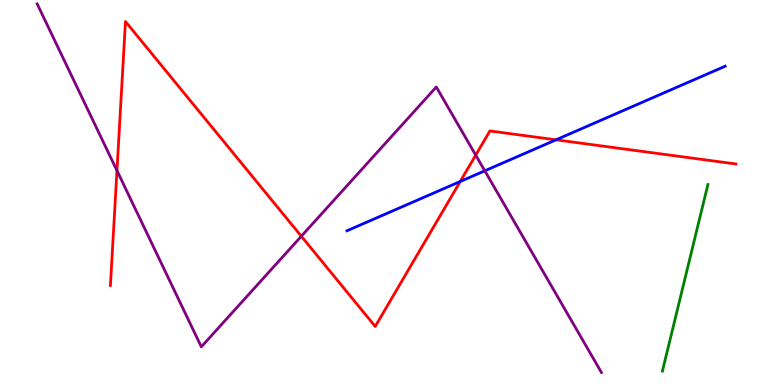[{'lines': ['blue', 'red'], 'intersections': [{'x': 5.94, 'y': 5.29}, {'x': 7.17, 'y': 6.37}]}, {'lines': ['green', 'red'], 'intersections': []}, {'lines': ['purple', 'red'], 'intersections': [{'x': 1.51, 'y': 5.57}, {'x': 3.89, 'y': 3.86}, {'x': 6.14, 'y': 5.97}]}, {'lines': ['blue', 'green'], 'intersections': []}, {'lines': ['blue', 'purple'], 'intersections': [{'x': 6.26, 'y': 5.56}]}, {'lines': ['green', 'purple'], 'intersections': []}]